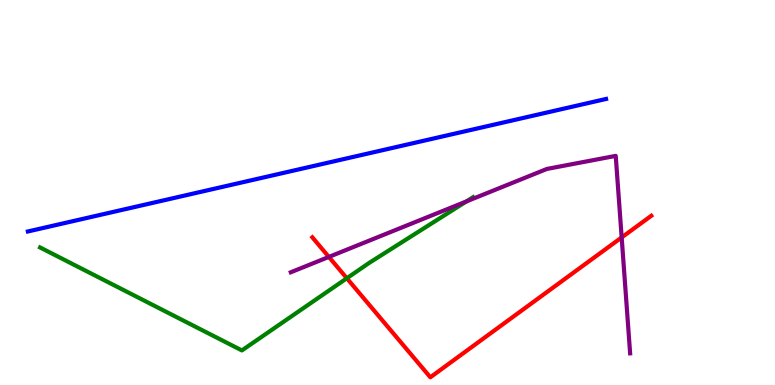[{'lines': ['blue', 'red'], 'intersections': []}, {'lines': ['green', 'red'], 'intersections': [{'x': 4.48, 'y': 2.77}]}, {'lines': ['purple', 'red'], 'intersections': [{'x': 4.24, 'y': 3.33}, {'x': 8.02, 'y': 3.83}]}, {'lines': ['blue', 'green'], 'intersections': []}, {'lines': ['blue', 'purple'], 'intersections': []}, {'lines': ['green', 'purple'], 'intersections': [{'x': 6.02, 'y': 4.77}]}]